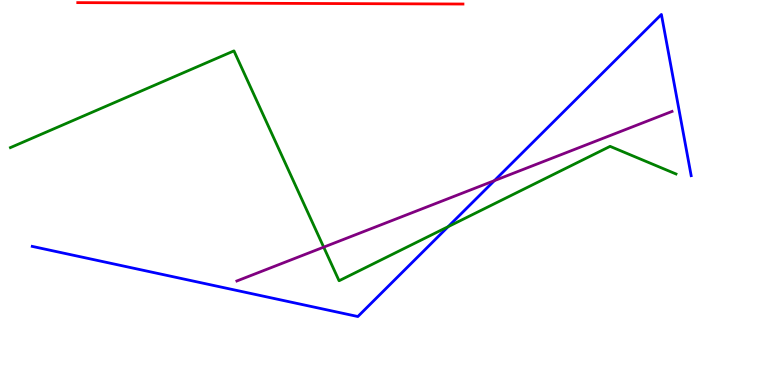[{'lines': ['blue', 'red'], 'intersections': []}, {'lines': ['green', 'red'], 'intersections': []}, {'lines': ['purple', 'red'], 'intersections': []}, {'lines': ['blue', 'green'], 'intersections': [{'x': 5.78, 'y': 4.11}]}, {'lines': ['blue', 'purple'], 'intersections': [{'x': 6.38, 'y': 5.31}]}, {'lines': ['green', 'purple'], 'intersections': [{'x': 4.18, 'y': 3.58}]}]